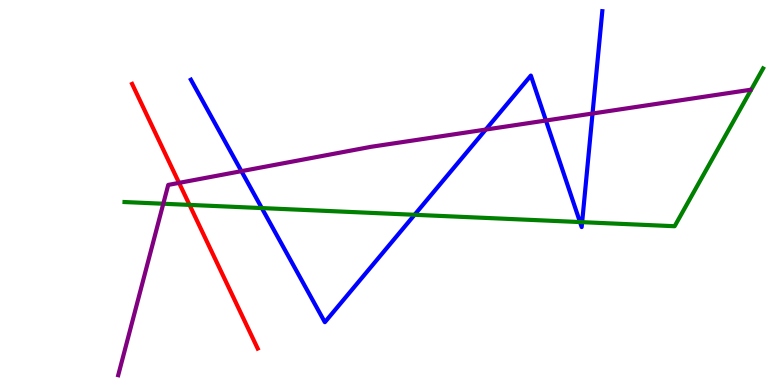[{'lines': ['blue', 'red'], 'intersections': []}, {'lines': ['green', 'red'], 'intersections': [{'x': 2.45, 'y': 4.68}]}, {'lines': ['purple', 'red'], 'intersections': [{'x': 2.31, 'y': 5.25}]}, {'lines': ['blue', 'green'], 'intersections': [{'x': 3.38, 'y': 4.6}, {'x': 5.35, 'y': 4.42}, {'x': 7.48, 'y': 4.23}, {'x': 7.51, 'y': 4.23}]}, {'lines': ['blue', 'purple'], 'intersections': [{'x': 3.12, 'y': 5.55}, {'x': 6.27, 'y': 6.63}, {'x': 7.04, 'y': 6.87}, {'x': 7.65, 'y': 7.05}]}, {'lines': ['green', 'purple'], 'intersections': [{'x': 2.11, 'y': 4.71}]}]